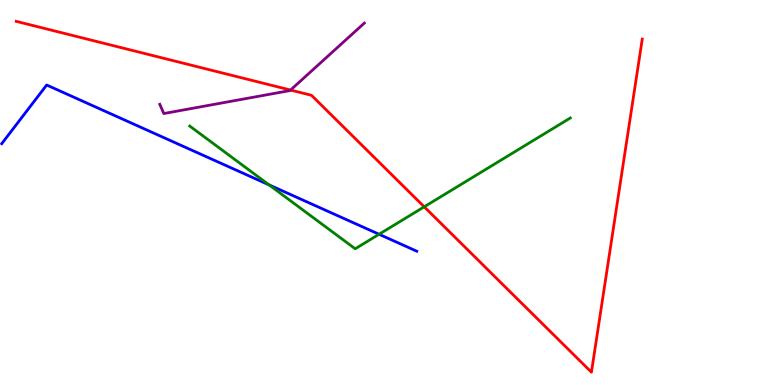[{'lines': ['blue', 'red'], 'intersections': []}, {'lines': ['green', 'red'], 'intersections': [{'x': 5.47, 'y': 4.63}]}, {'lines': ['purple', 'red'], 'intersections': [{'x': 3.75, 'y': 7.66}]}, {'lines': ['blue', 'green'], 'intersections': [{'x': 3.47, 'y': 5.2}, {'x': 4.89, 'y': 3.91}]}, {'lines': ['blue', 'purple'], 'intersections': []}, {'lines': ['green', 'purple'], 'intersections': []}]